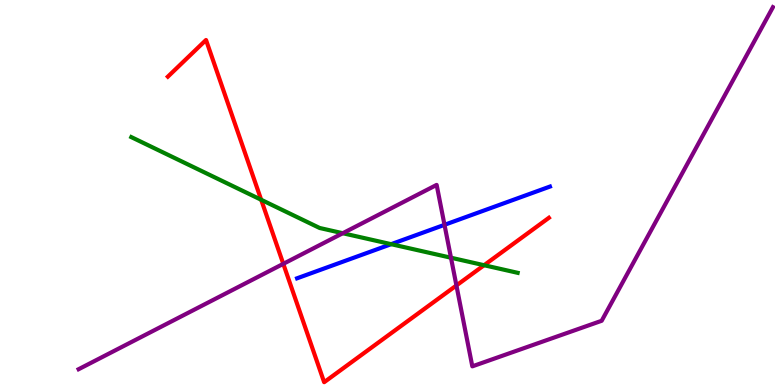[{'lines': ['blue', 'red'], 'intersections': []}, {'lines': ['green', 'red'], 'intersections': [{'x': 3.37, 'y': 4.81}, {'x': 6.25, 'y': 3.11}]}, {'lines': ['purple', 'red'], 'intersections': [{'x': 3.66, 'y': 3.15}, {'x': 5.89, 'y': 2.59}]}, {'lines': ['blue', 'green'], 'intersections': [{'x': 5.05, 'y': 3.66}]}, {'lines': ['blue', 'purple'], 'intersections': [{'x': 5.74, 'y': 4.16}]}, {'lines': ['green', 'purple'], 'intersections': [{'x': 4.42, 'y': 3.94}, {'x': 5.82, 'y': 3.31}]}]